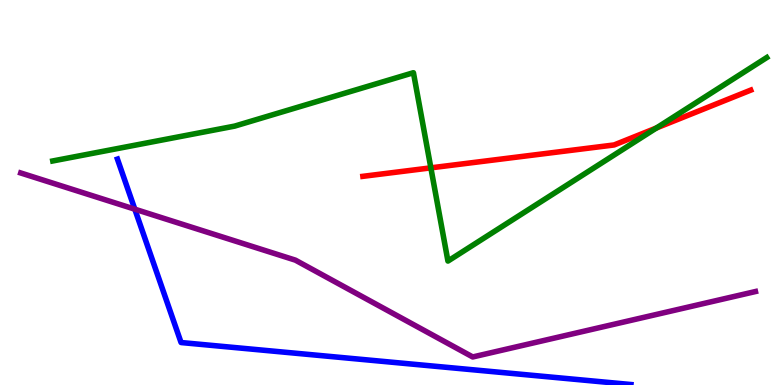[{'lines': ['blue', 'red'], 'intersections': []}, {'lines': ['green', 'red'], 'intersections': [{'x': 5.56, 'y': 5.64}, {'x': 8.47, 'y': 6.68}]}, {'lines': ['purple', 'red'], 'intersections': []}, {'lines': ['blue', 'green'], 'intersections': []}, {'lines': ['blue', 'purple'], 'intersections': [{'x': 1.74, 'y': 4.57}]}, {'lines': ['green', 'purple'], 'intersections': []}]